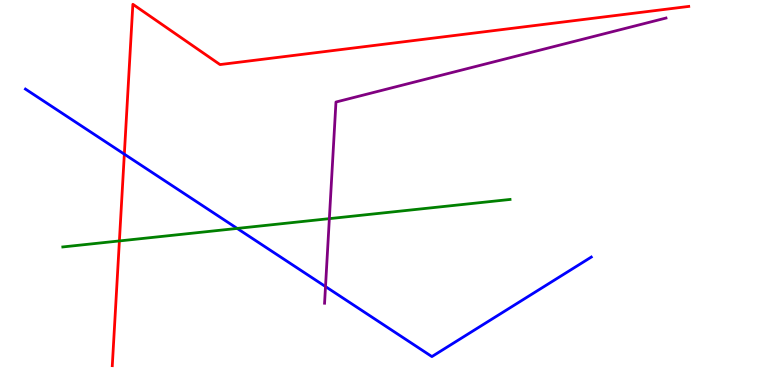[{'lines': ['blue', 'red'], 'intersections': [{'x': 1.6, 'y': 6.0}]}, {'lines': ['green', 'red'], 'intersections': [{'x': 1.54, 'y': 3.74}]}, {'lines': ['purple', 'red'], 'intersections': []}, {'lines': ['blue', 'green'], 'intersections': [{'x': 3.06, 'y': 4.07}]}, {'lines': ['blue', 'purple'], 'intersections': [{'x': 4.2, 'y': 2.56}]}, {'lines': ['green', 'purple'], 'intersections': [{'x': 4.25, 'y': 4.32}]}]